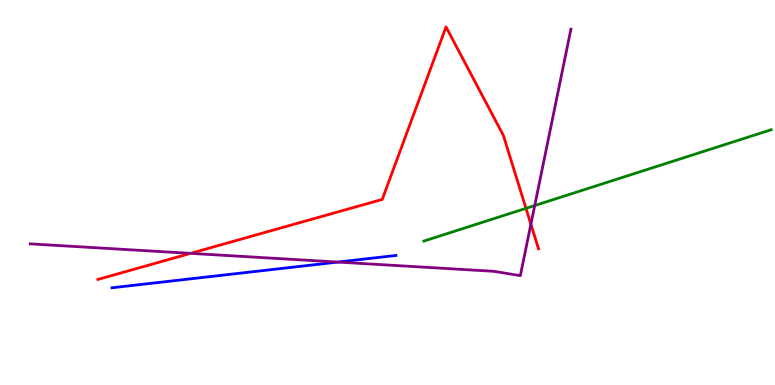[{'lines': ['blue', 'red'], 'intersections': []}, {'lines': ['green', 'red'], 'intersections': [{'x': 6.79, 'y': 4.59}]}, {'lines': ['purple', 'red'], 'intersections': [{'x': 2.46, 'y': 3.42}, {'x': 6.85, 'y': 4.18}]}, {'lines': ['blue', 'green'], 'intersections': []}, {'lines': ['blue', 'purple'], 'intersections': [{'x': 4.36, 'y': 3.19}]}, {'lines': ['green', 'purple'], 'intersections': [{'x': 6.9, 'y': 4.66}]}]